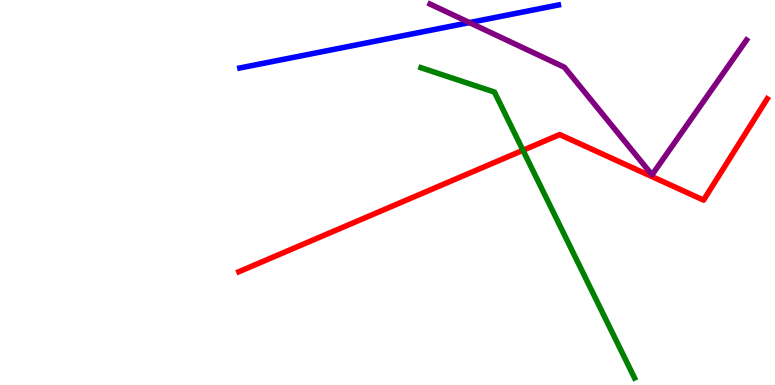[{'lines': ['blue', 'red'], 'intersections': []}, {'lines': ['green', 'red'], 'intersections': [{'x': 6.75, 'y': 6.1}]}, {'lines': ['purple', 'red'], 'intersections': []}, {'lines': ['blue', 'green'], 'intersections': []}, {'lines': ['blue', 'purple'], 'intersections': [{'x': 6.06, 'y': 9.41}]}, {'lines': ['green', 'purple'], 'intersections': []}]